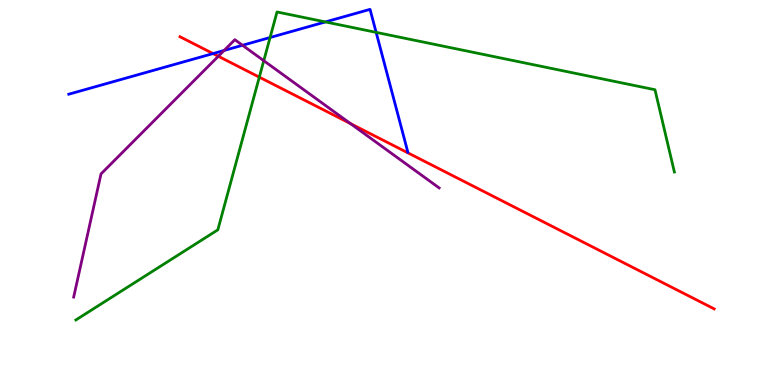[{'lines': ['blue', 'red'], 'intersections': [{'x': 2.75, 'y': 8.61}]}, {'lines': ['green', 'red'], 'intersections': [{'x': 3.35, 'y': 8.0}]}, {'lines': ['purple', 'red'], 'intersections': [{'x': 2.82, 'y': 8.54}, {'x': 4.52, 'y': 6.79}]}, {'lines': ['blue', 'green'], 'intersections': [{'x': 3.48, 'y': 9.03}, {'x': 4.2, 'y': 9.43}, {'x': 4.85, 'y': 9.16}]}, {'lines': ['blue', 'purple'], 'intersections': [{'x': 2.89, 'y': 8.69}, {'x': 3.13, 'y': 8.82}]}, {'lines': ['green', 'purple'], 'intersections': [{'x': 3.4, 'y': 8.42}]}]